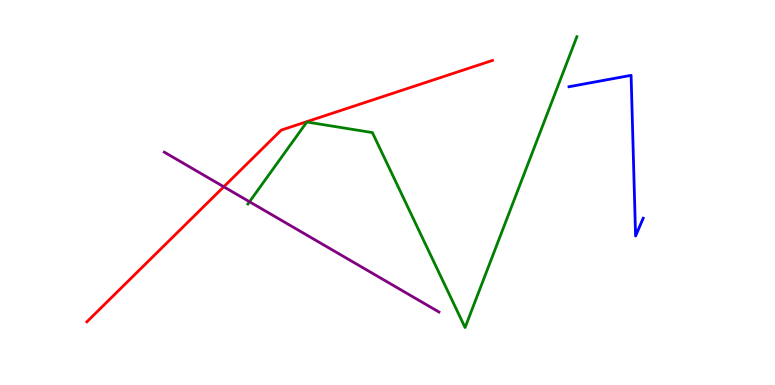[{'lines': ['blue', 'red'], 'intersections': []}, {'lines': ['green', 'red'], 'intersections': []}, {'lines': ['purple', 'red'], 'intersections': [{'x': 2.89, 'y': 5.15}]}, {'lines': ['blue', 'green'], 'intersections': []}, {'lines': ['blue', 'purple'], 'intersections': []}, {'lines': ['green', 'purple'], 'intersections': [{'x': 3.22, 'y': 4.76}]}]